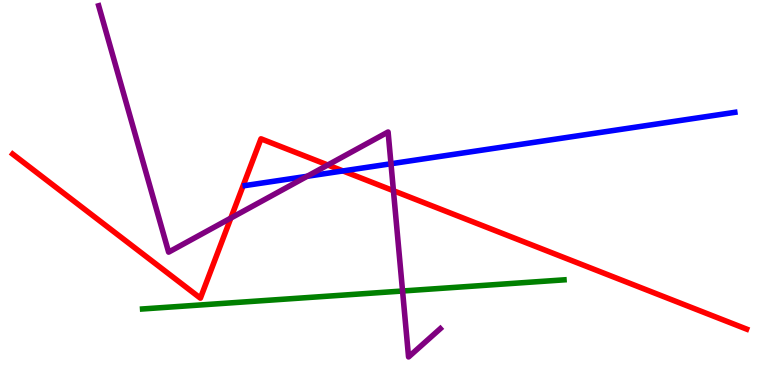[{'lines': ['blue', 'red'], 'intersections': [{'x': 4.43, 'y': 5.56}]}, {'lines': ['green', 'red'], 'intersections': []}, {'lines': ['purple', 'red'], 'intersections': [{'x': 2.98, 'y': 4.34}, {'x': 4.23, 'y': 5.71}, {'x': 5.08, 'y': 5.05}]}, {'lines': ['blue', 'green'], 'intersections': []}, {'lines': ['blue', 'purple'], 'intersections': [{'x': 3.96, 'y': 5.42}, {'x': 5.04, 'y': 5.75}]}, {'lines': ['green', 'purple'], 'intersections': [{'x': 5.19, 'y': 2.44}]}]